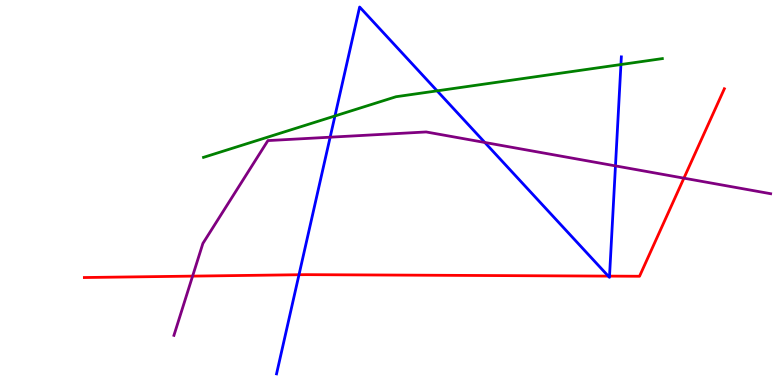[{'lines': ['blue', 'red'], 'intersections': [{'x': 3.86, 'y': 2.86}, {'x': 7.85, 'y': 2.83}, {'x': 7.86, 'y': 2.83}]}, {'lines': ['green', 'red'], 'intersections': []}, {'lines': ['purple', 'red'], 'intersections': [{'x': 2.49, 'y': 2.83}, {'x': 8.82, 'y': 5.37}]}, {'lines': ['blue', 'green'], 'intersections': [{'x': 4.32, 'y': 6.99}, {'x': 5.64, 'y': 7.64}, {'x': 8.01, 'y': 8.32}]}, {'lines': ['blue', 'purple'], 'intersections': [{'x': 4.26, 'y': 6.44}, {'x': 6.26, 'y': 6.3}, {'x': 7.94, 'y': 5.69}]}, {'lines': ['green', 'purple'], 'intersections': []}]